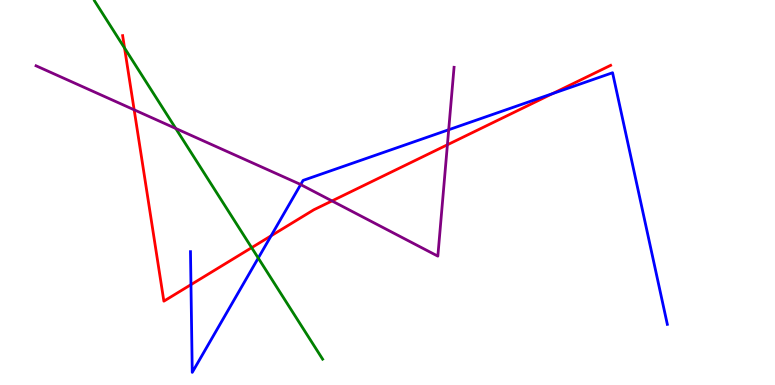[{'lines': ['blue', 'red'], 'intersections': [{'x': 2.46, 'y': 2.61}, {'x': 3.5, 'y': 3.88}, {'x': 7.13, 'y': 7.57}]}, {'lines': ['green', 'red'], 'intersections': [{'x': 1.61, 'y': 8.75}, {'x': 3.25, 'y': 3.57}]}, {'lines': ['purple', 'red'], 'intersections': [{'x': 1.73, 'y': 7.15}, {'x': 4.28, 'y': 4.78}, {'x': 5.77, 'y': 6.24}]}, {'lines': ['blue', 'green'], 'intersections': [{'x': 3.33, 'y': 3.3}]}, {'lines': ['blue', 'purple'], 'intersections': [{'x': 3.88, 'y': 5.21}, {'x': 5.79, 'y': 6.63}]}, {'lines': ['green', 'purple'], 'intersections': [{'x': 2.27, 'y': 6.66}]}]